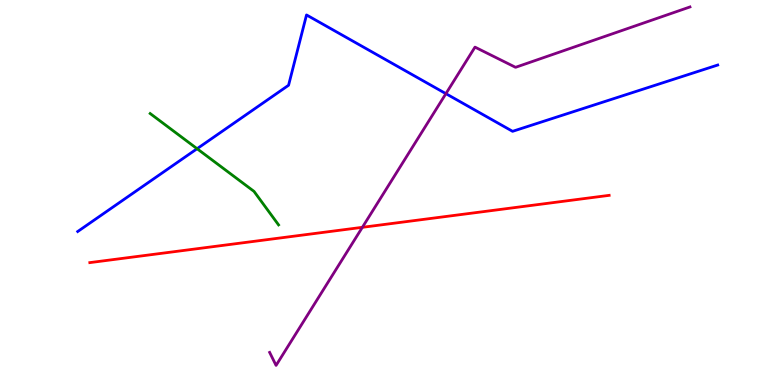[{'lines': ['blue', 'red'], 'intersections': []}, {'lines': ['green', 'red'], 'intersections': []}, {'lines': ['purple', 'red'], 'intersections': [{'x': 4.68, 'y': 4.1}]}, {'lines': ['blue', 'green'], 'intersections': [{'x': 2.54, 'y': 6.14}]}, {'lines': ['blue', 'purple'], 'intersections': [{'x': 5.75, 'y': 7.57}]}, {'lines': ['green', 'purple'], 'intersections': []}]